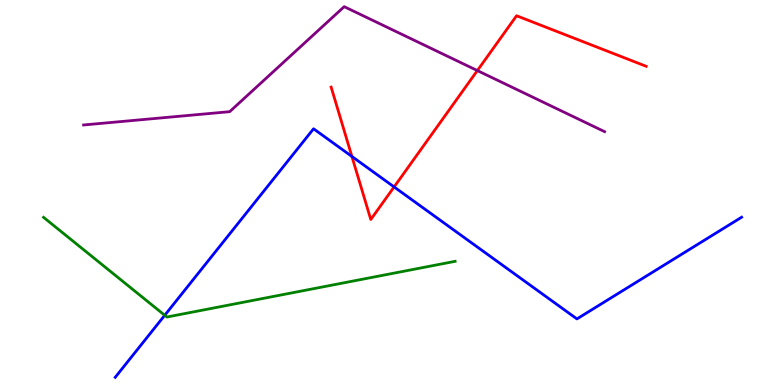[{'lines': ['blue', 'red'], 'intersections': [{'x': 4.54, 'y': 5.94}, {'x': 5.09, 'y': 5.14}]}, {'lines': ['green', 'red'], 'intersections': []}, {'lines': ['purple', 'red'], 'intersections': [{'x': 6.16, 'y': 8.17}]}, {'lines': ['blue', 'green'], 'intersections': [{'x': 2.13, 'y': 1.81}]}, {'lines': ['blue', 'purple'], 'intersections': []}, {'lines': ['green', 'purple'], 'intersections': []}]